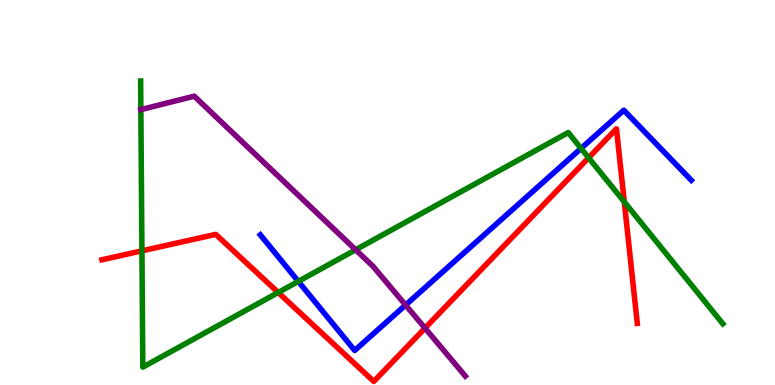[{'lines': ['blue', 'red'], 'intersections': []}, {'lines': ['green', 'red'], 'intersections': [{'x': 1.83, 'y': 3.48}, {'x': 3.59, 'y': 2.4}, {'x': 7.59, 'y': 5.9}, {'x': 8.06, 'y': 4.76}]}, {'lines': ['purple', 'red'], 'intersections': [{'x': 5.48, 'y': 1.48}]}, {'lines': ['blue', 'green'], 'intersections': [{'x': 3.85, 'y': 2.69}, {'x': 7.5, 'y': 6.15}]}, {'lines': ['blue', 'purple'], 'intersections': [{'x': 5.23, 'y': 2.08}]}, {'lines': ['green', 'purple'], 'intersections': [{'x': 1.82, 'y': 7.15}, {'x': 4.59, 'y': 3.51}]}]